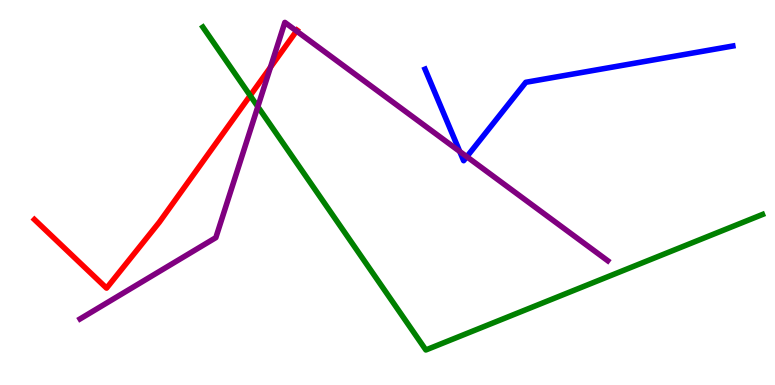[{'lines': ['blue', 'red'], 'intersections': []}, {'lines': ['green', 'red'], 'intersections': [{'x': 3.23, 'y': 7.52}]}, {'lines': ['purple', 'red'], 'intersections': [{'x': 3.49, 'y': 8.25}, {'x': 3.83, 'y': 9.19}]}, {'lines': ['blue', 'green'], 'intersections': []}, {'lines': ['blue', 'purple'], 'intersections': [{'x': 5.93, 'y': 6.07}, {'x': 6.02, 'y': 5.93}]}, {'lines': ['green', 'purple'], 'intersections': [{'x': 3.33, 'y': 7.23}]}]